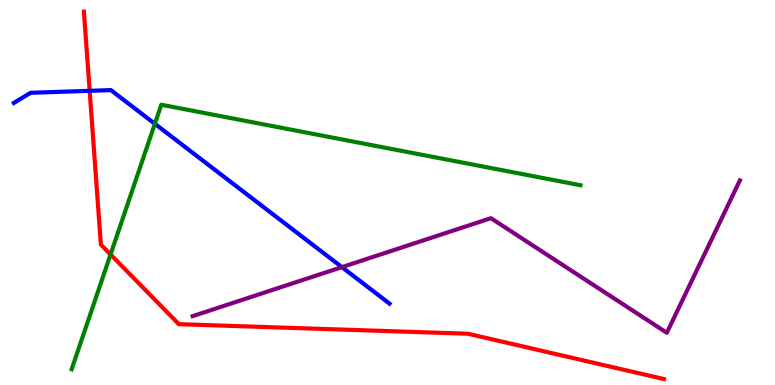[{'lines': ['blue', 'red'], 'intersections': [{'x': 1.16, 'y': 7.64}]}, {'lines': ['green', 'red'], 'intersections': [{'x': 1.43, 'y': 3.39}]}, {'lines': ['purple', 'red'], 'intersections': []}, {'lines': ['blue', 'green'], 'intersections': [{'x': 2.0, 'y': 6.78}]}, {'lines': ['blue', 'purple'], 'intersections': [{'x': 4.41, 'y': 3.06}]}, {'lines': ['green', 'purple'], 'intersections': []}]